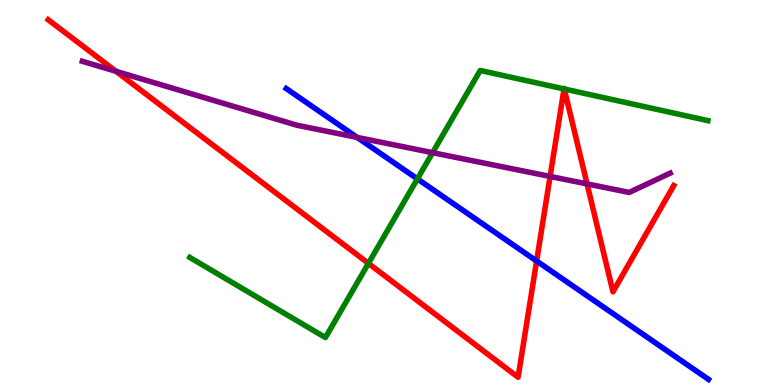[{'lines': ['blue', 'red'], 'intersections': [{'x': 6.92, 'y': 3.22}]}, {'lines': ['green', 'red'], 'intersections': [{'x': 4.75, 'y': 3.16}, {'x': 7.28, 'y': 7.69}, {'x': 7.28, 'y': 7.69}]}, {'lines': ['purple', 'red'], 'intersections': [{'x': 1.5, 'y': 8.15}, {'x': 7.1, 'y': 5.42}, {'x': 7.57, 'y': 5.22}]}, {'lines': ['blue', 'green'], 'intersections': [{'x': 5.39, 'y': 5.35}]}, {'lines': ['blue', 'purple'], 'intersections': [{'x': 4.61, 'y': 6.43}]}, {'lines': ['green', 'purple'], 'intersections': [{'x': 5.58, 'y': 6.03}]}]